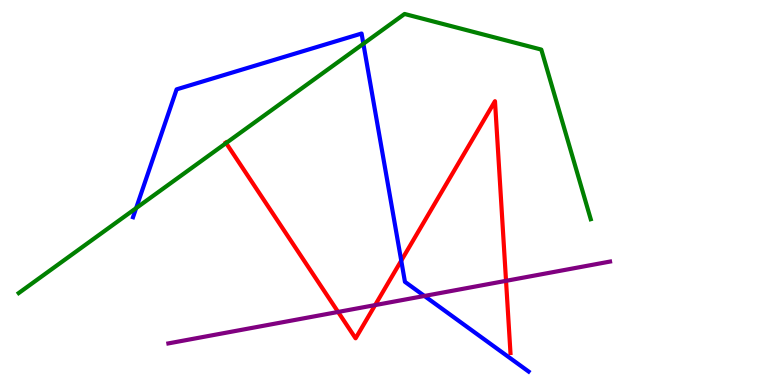[{'lines': ['blue', 'red'], 'intersections': [{'x': 5.18, 'y': 3.23}]}, {'lines': ['green', 'red'], 'intersections': [{'x': 2.92, 'y': 6.28}]}, {'lines': ['purple', 'red'], 'intersections': [{'x': 4.36, 'y': 1.9}, {'x': 4.84, 'y': 2.08}, {'x': 6.53, 'y': 2.71}]}, {'lines': ['blue', 'green'], 'intersections': [{'x': 1.76, 'y': 4.59}, {'x': 4.69, 'y': 8.86}]}, {'lines': ['blue', 'purple'], 'intersections': [{'x': 5.48, 'y': 2.31}]}, {'lines': ['green', 'purple'], 'intersections': []}]